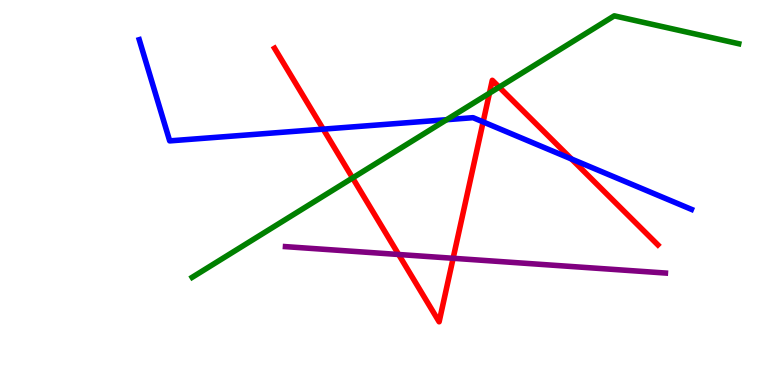[{'lines': ['blue', 'red'], 'intersections': [{'x': 4.17, 'y': 6.65}, {'x': 6.23, 'y': 6.83}, {'x': 7.37, 'y': 5.87}]}, {'lines': ['green', 'red'], 'intersections': [{'x': 4.55, 'y': 5.38}, {'x': 6.32, 'y': 7.58}, {'x': 6.44, 'y': 7.74}]}, {'lines': ['purple', 'red'], 'intersections': [{'x': 5.14, 'y': 3.39}, {'x': 5.85, 'y': 3.29}]}, {'lines': ['blue', 'green'], 'intersections': [{'x': 5.76, 'y': 6.89}]}, {'lines': ['blue', 'purple'], 'intersections': []}, {'lines': ['green', 'purple'], 'intersections': []}]